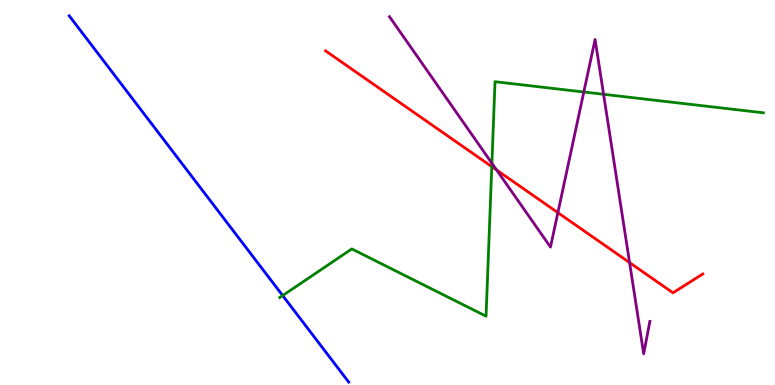[{'lines': ['blue', 'red'], 'intersections': []}, {'lines': ['green', 'red'], 'intersections': [{'x': 6.35, 'y': 5.67}]}, {'lines': ['purple', 'red'], 'intersections': [{'x': 6.41, 'y': 5.58}, {'x': 7.2, 'y': 4.48}, {'x': 8.12, 'y': 3.18}]}, {'lines': ['blue', 'green'], 'intersections': [{'x': 3.65, 'y': 2.32}]}, {'lines': ['blue', 'purple'], 'intersections': []}, {'lines': ['green', 'purple'], 'intersections': [{'x': 6.35, 'y': 5.76}, {'x': 7.53, 'y': 7.61}, {'x': 7.79, 'y': 7.55}]}]